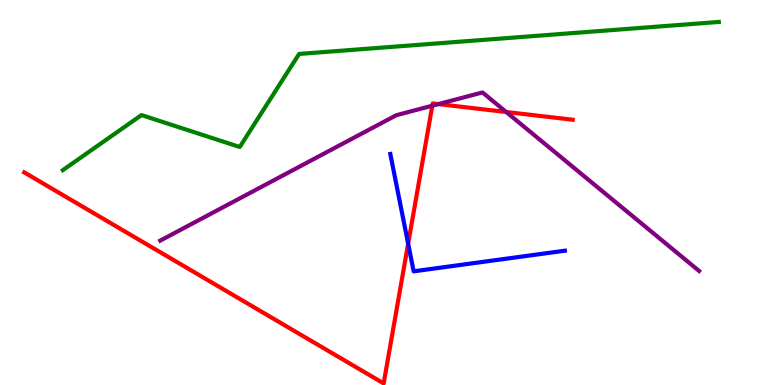[{'lines': ['blue', 'red'], 'intersections': [{'x': 5.27, 'y': 3.67}]}, {'lines': ['green', 'red'], 'intersections': []}, {'lines': ['purple', 'red'], 'intersections': [{'x': 5.58, 'y': 7.25}, {'x': 5.66, 'y': 7.3}, {'x': 6.53, 'y': 7.09}]}, {'lines': ['blue', 'green'], 'intersections': []}, {'lines': ['blue', 'purple'], 'intersections': []}, {'lines': ['green', 'purple'], 'intersections': []}]